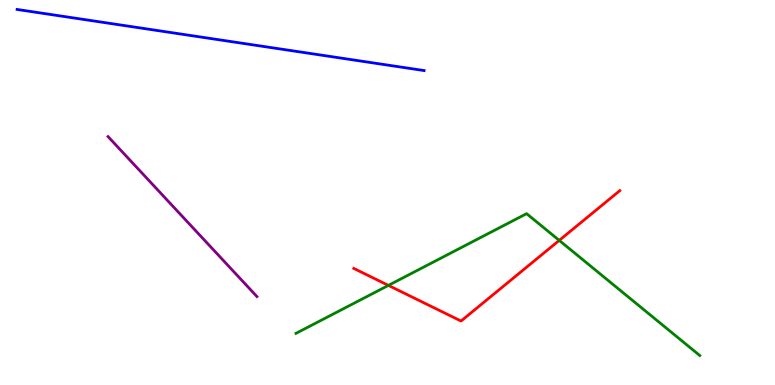[{'lines': ['blue', 'red'], 'intersections': []}, {'lines': ['green', 'red'], 'intersections': [{'x': 5.01, 'y': 2.59}, {'x': 7.22, 'y': 3.76}]}, {'lines': ['purple', 'red'], 'intersections': []}, {'lines': ['blue', 'green'], 'intersections': []}, {'lines': ['blue', 'purple'], 'intersections': []}, {'lines': ['green', 'purple'], 'intersections': []}]